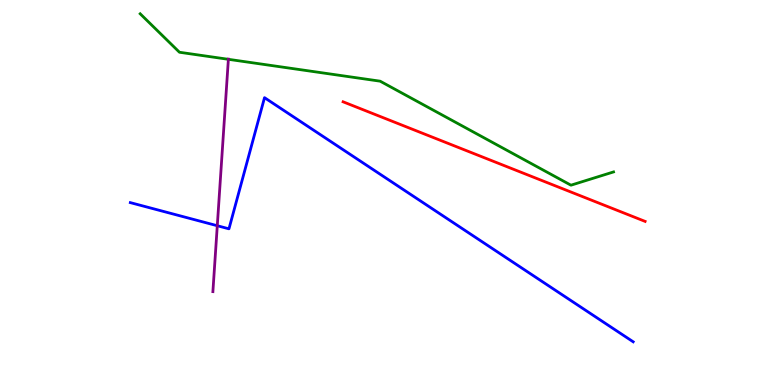[{'lines': ['blue', 'red'], 'intersections': []}, {'lines': ['green', 'red'], 'intersections': []}, {'lines': ['purple', 'red'], 'intersections': []}, {'lines': ['blue', 'green'], 'intersections': []}, {'lines': ['blue', 'purple'], 'intersections': [{'x': 2.8, 'y': 4.14}]}, {'lines': ['green', 'purple'], 'intersections': [{'x': 2.95, 'y': 8.46}]}]